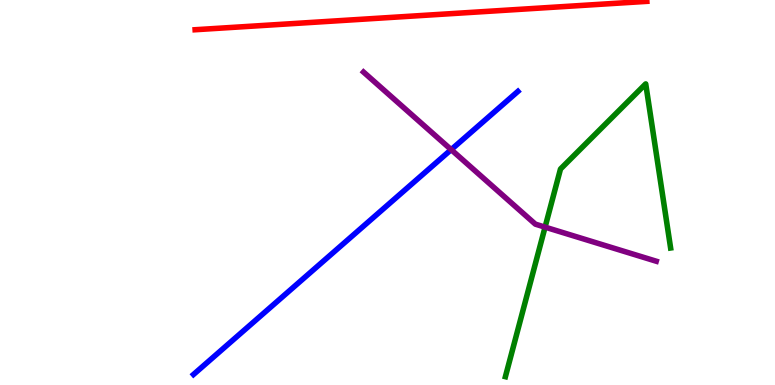[{'lines': ['blue', 'red'], 'intersections': []}, {'lines': ['green', 'red'], 'intersections': []}, {'lines': ['purple', 'red'], 'intersections': []}, {'lines': ['blue', 'green'], 'intersections': []}, {'lines': ['blue', 'purple'], 'intersections': [{'x': 5.82, 'y': 6.11}]}, {'lines': ['green', 'purple'], 'intersections': [{'x': 7.03, 'y': 4.1}]}]